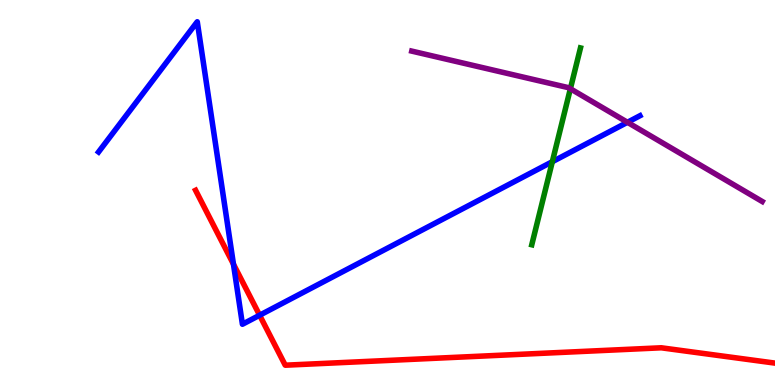[{'lines': ['blue', 'red'], 'intersections': [{'x': 3.01, 'y': 3.14}, {'x': 3.35, 'y': 1.81}]}, {'lines': ['green', 'red'], 'intersections': []}, {'lines': ['purple', 'red'], 'intersections': []}, {'lines': ['blue', 'green'], 'intersections': [{'x': 7.13, 'y': 5.8}]}, {'lines': ['blue', 'purple'], 'intersections': [{'x': 8.1, 'y': 6.82}]}, {'lines': ['green', 'purple'], 'intersections': [{'x': 7.36, 'y': 7.69}]}]